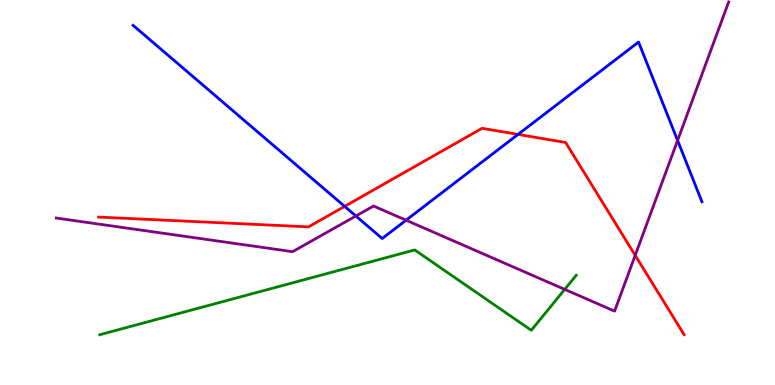[{'lines': ['blue', 'red'], 'intersections': [{'x': 4.45, 'y': 4.64}, {'x': 6.68, 'y': 6.51}]}, {'lines': ['green', 'red'], 'intersections': []}, {'lines': ['purple', 'red'], 'intersections': [{'x': 8.2, 'y': 3.37}]}, {'lines': ['blue', 'green'], 'intersections': []}, {'lines': ['blue', 'purple'], 'intersections': [{'x': 4.59, 'y': 4.39}, {'x': 5.24, 'y': 4.28}, {'x': 8.74, 'y': 6.35}]}, {'lines': ['green', 'purple'], 'intersections': [{'x': 7.29, 'y': 2.48}]}]